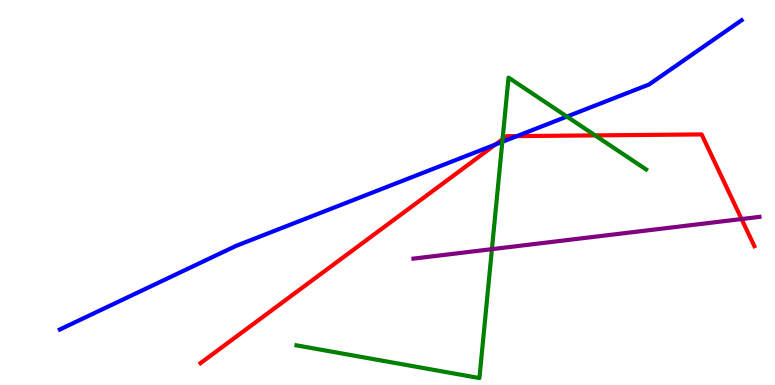[{'lines': ['blue', 'red'], 'intersections': [{'x': 6.39, 'y': 6.25}, {'x': 6.67, 'y': 6.46}]}, {'lines': ['green', 'red'], 'intersections': [{'x': 6.48, 'y': 6.38}, {'x': 7.68, 'y': 6.48}]}, {'lines': ['purple', 'red'], 'intersections': [{'x': 9.57, 'y': 4.31}]}, {'lines': ['blue', 'green'], 'intersections': [{'x': 6.48, 'y': 6.32}, {'x': 7.32, 'y': 6.97}]}, {'lines': ['blue', 'purple'], 'intersections': []}, {'lines': ['green', 'purple'], 'intersections': [{'x': 6.35, 'y': 3.53}]}]